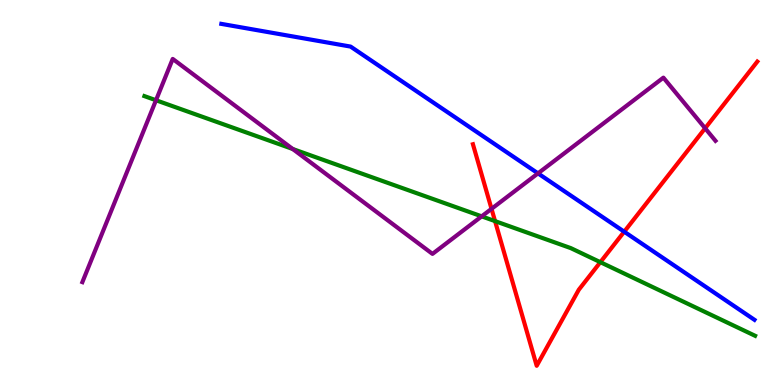[{'lines': ['blue', 'red'], 'intersections': [{'x': 8.05, 'y': 3.98}]}, {'lines': ['green', 'red'], 'intersections': [{'x': 6.39, 'y': 4.26}, {'x': 7.75, 'y': 3.19}]}, {'lines': ['purple', 'red'], 'intersections': [{'x': 6.34, 'y': 4.58}, {'x': 9.1, 'y': 6.67}]}, {'lines': ['blue', 'green'], 'intersections': []}, {'lines': ['blue', 'purple'], 'intersections': [{'x': 6.94, 'y': 5.5}]}, {'lines': ['green', 'purple'], 'intersections': [{'x': 2.01, 'y': 7.4}, {'x': 3.78, 'y': 6.13}, {'x': 6.22, 'y': 4.38}]}]